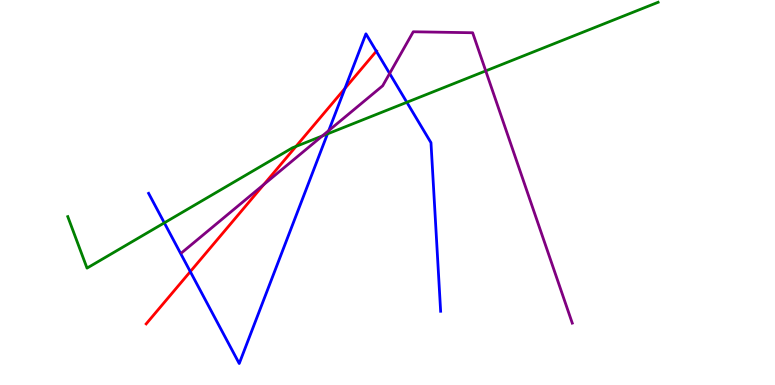[{'lines': ['blue', 'red'], 'intersections': [{'x': 2.46, 'y': 2.95}, {'x': 4.45, 'y': 7.7}, {'x': 4.86, 'y': 8.67}]}, {'lines': ['green', 'red'], 'intersections': [{'x': 3.82, 'y': 6.2}]}, {'lines': ['purple', 'red'], 'intersections': [{'x': 3.4, 'y': 5.21}]}, {'lines': ['blue', 'green'], 'intersections': [{'x': 2.12, 'y': 4.21}, {'x': 4.23, 'y': 6.52}, {'x': 5.25, 'y': 7.34}]}, {'lines': ['blue', 'purple'], 'intersections': [{'x': 4.24, 'y': 6.61}, {'x': 5.03, 'y': 8.09}]}, {'lines': ['green', 'purple'], 'intersections': [{'x': 4.16, 'y': 6.47}, {'x': 6.27, 'y': 8.16}]}]